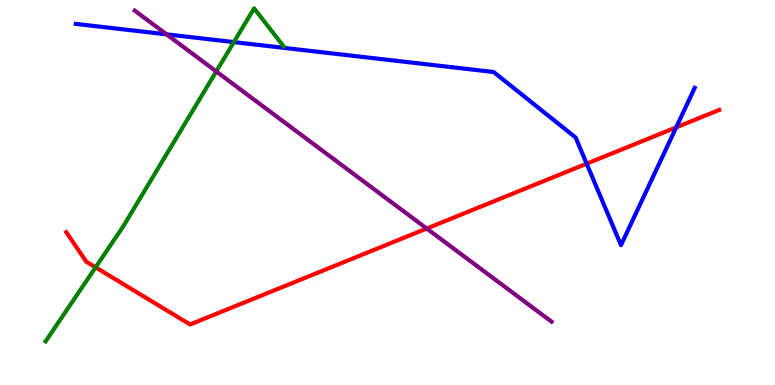[{'lines': ['blue', 'red'], 'intersections': [{'x': 7.57, 'y': 5.75}, {'x': 8.72, 'y': 6.69}]}, {'lines': ['green', 'red'], 'intersections': [{'x': 1.23, 'y': 3.06}]}, {'lines': ['purple', 'red'], 'intersections': [{'x': 5.51, 'y': 4.06}]}, {'lines': ['blue', 'green'], 'intersections': [{'x': 3.02, 'y': 8.91}]}, {'lines': ['blue', 'purple'], 'intersections': [{'x': 2.15, 'y': 9.11}]}, {'lines': ['green', 'purple'], 'intersections': [{'x': 2.79, 'y': 8.14}]}]